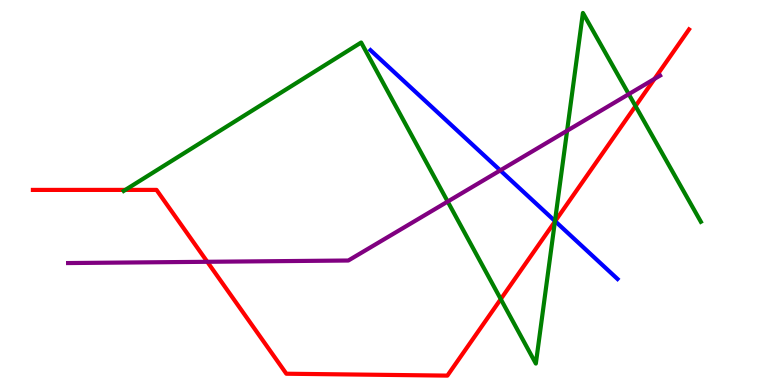[{'lines': ['blue', 'red'], 'intersections': [{'x': 7.16, 'y': 4.25}]}, {'lines': ['green', 'red'], 'intersections': [{'x': 1.62, 'y': 5.07}, {'x': 6.46, 'y': 2.23}, {'x': 7.16, 'y': 4.25}, {'x': 8.2, 'y': 7.24}]}, {'lines': ['purple', 'red'], 'intersections': [{'x': 2.67, 'y': 3.2}, {'x': 8.45, 'y': 7.95}]}, {'lines': ['blue', 'green'], 'intersections': [{'x': 7.16, 'y': 4.26}]}, {'lines': ['blue', 'purple'], 'intersections': [{'x': 6.46, 'y': 5.57}]}, {'lines': ['green', 'purple'], 'intersections': [{'x': 5.78, 'y': 4.76}, {'x': 7.32, 'y': 6.6}, {'x': 8.11, 'y': 7.55}]}]